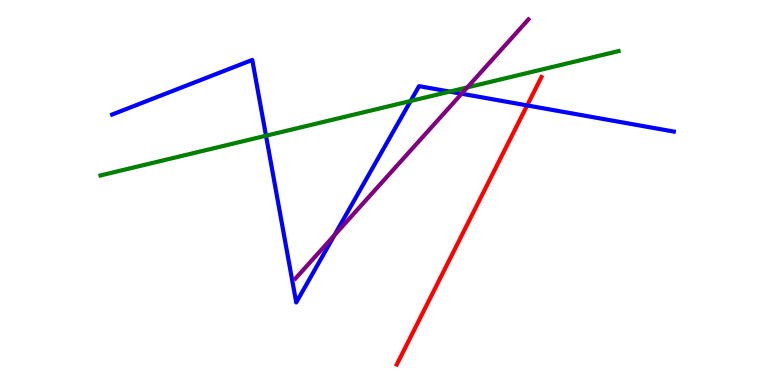[{'lines': ['blue', 'red'], 'intersections': [{'x': 6.8, 'y': 7.26}]}, {'lines': ['green', 'red'], 'intersections': []}, {'lines': ['purple', 'red'], 'intersections': []}, {'lines': ['blue', 'green'], 'intersections': [{'x': 3.43, 'y': 6.47}, {'x': 5.3, 'y': 7.38}, {'x': 5.8, 'y': 7.62}]}, {'lines': ['blue', 'purple'], 'intersections': [{'x': 4.32, 'y': 3.89}, {'x': 5.96, 'y': 7.57}]}, {'lines': ['green', 'purple'], 'intersections': [{'x': 6.03, 'y': 7.73}]}]